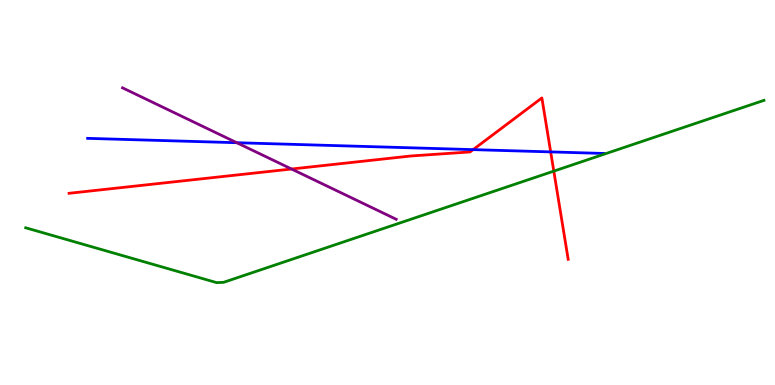[{'lines': ['blue', 'red'], 'intersections': [{'x': 6.1, 'y': 6.11}, {'x': 7.11, 'y': 6.05}]}, {'lines': ['green', 'red'], 'intersections': [{'x': 7.15, 'y': 5.56}]}, {'lines': ['purple', 'red'], 'intersections': [{'x': 3.76, 'y': 5.61}]}, {'lines': ['blue', 'green'], 'intersections': []}, {'lines': ['blue', 'purple'], 'intersections': [{'x': 3.06, 'y': 6.29}]}, {'lines': ['green', 'purple'], 'intersections': []}]